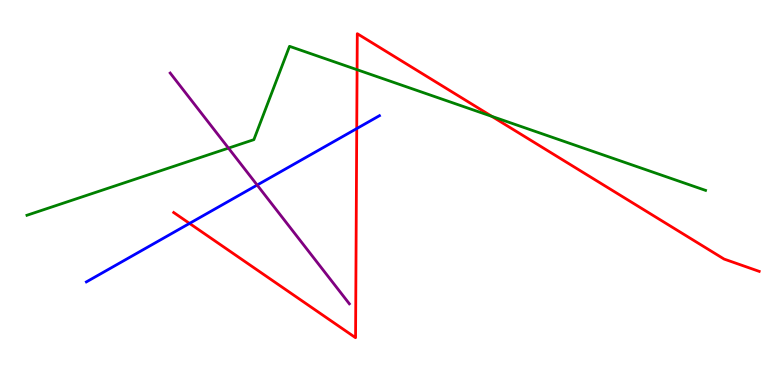[{'lines': ['blue', 'red'], 'intersections': [{'x': 2.45, 'y': 4.2}, {'x': 4.6, 'y': 6.66}]}, {'lines': ['green', 'red'], 'intersections': [{'x': 4.61, 'y': 8.19}, {'x': 6.35, 'y': 6.98}]}, {'lines': ['purple', 'red'], 'intersections': []}, {'lines': ['blue', 'green'], 'intersections': []}, {'lines': ['blue', 'purple'], 'intersections': [{'x': 3.32, 'y': 5.19}]}, {'lines': ['green', 'purple'], 'intersections': [{'x': 2.95, 'y': 6.15}]}]